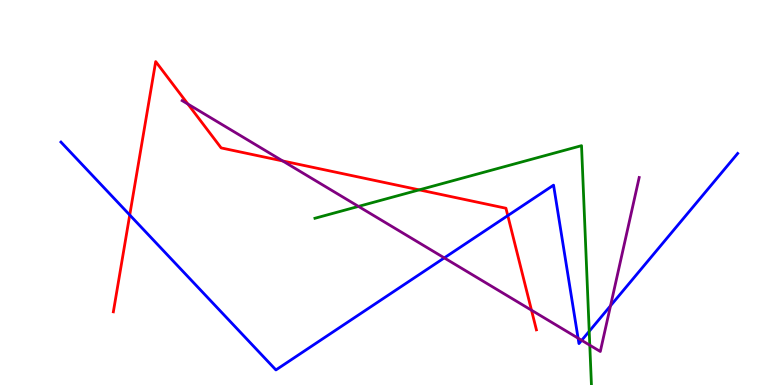[{'lines': ['blue', 'red'], 'intersections': [{'x': 1.67, 'y': 4.42}, {'x': 6.55, 'y': 4.4}]}, {'lines': ['green', 'red'], 'intersections': [{'x': 5.41, 'y': 5.07}]}, {'lines': ['purple', 'red'], 'intersections': [{'x': 2.42, 'y': 7.3}, {'x': 3.65, 'y': 5.82}, {'x': 6.86, 'y': 1.94}]}, {'lines': ['blue', 'green'], 'intersections': [{'x': 7.6, 'y': 1.39}]}, {'lines': ['blue', 'purple'], 'intersections': [{'x': 5.73, 'y': 3.3}, {'x': 7.46, 'y': 1.22}, {'x': 7.51, 'y': 1.16}, {'x': 7.88, 'y': 2.06}]}, {'lines': ['green', 'purple'], 'intersections': [{'x': 4.63, 'y': 4.64}, {'x': 7.61, 'y': 1.03}]}]